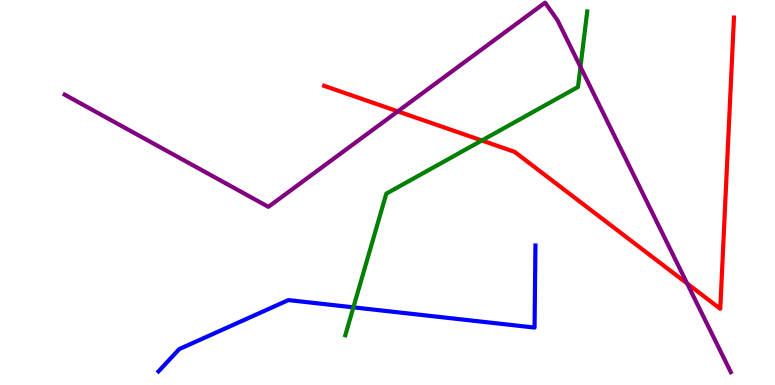[{'lines': ['blue', 'red'], 'intersections': []}, {'lines': ['green', 'red'], 'intersections': [{'x': 6.22, 'y': 6.35}]}, {'lines': ['purple', 'red'], 'intersections': [{'x': 5.13, 'y': 7.11}, {'x': 8.87, 'y': 2.64}]}, {'lines': ['blue', 'green'], 'intersections': [{'x': 4.56, 'y': 2.02}]}, {'lines': ['blue', 'purple'], 'intersections': []}, {'lines': ['green', 'purple'], 'intersections': [{'x': 7.49, 'y': 8.26}]}]